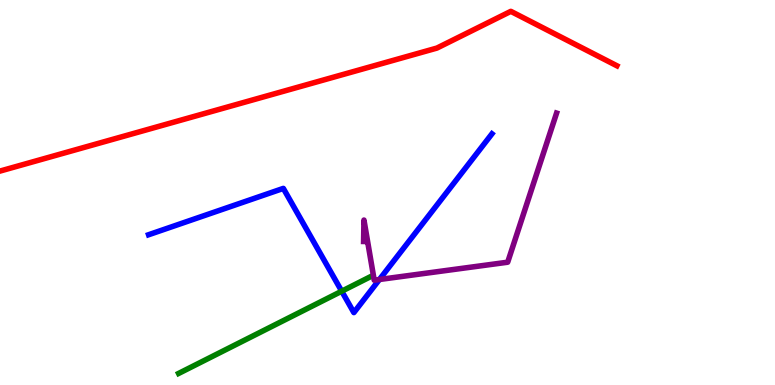[{'lines': ['blue', 'red'], 'intersections': []}, {'lines': ['green', 'red'], 'intersections': []}, {'lines': ['purple', 'red'], 'intersections': []}, {'lines': ['blue', 'green'], 'intersections': [{'x': 4.41, 'y': 2.44}]}, {'lines': ['blue', 'purple'], 'intersections': [{'x': 4.9, 'y': 2.74}]}, {'lines': ['green', 'purple'], 'intersections': []}]